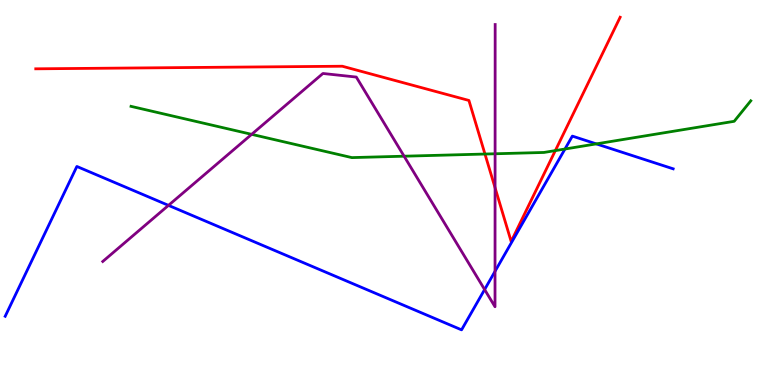[{'lines': ['blue', 'red'], 'intersections': []}, {'lines': ['green', 'red'], 'intersections': [{'x': 6.26, 'y': 6.0}, {'x': 7.17, 'y': 6.09}]}, {'lines': ['purple', 'red'], 'intersections': [{'x': 6.39, 'y': 5.12}]}, {'lines': ['blue', 'green'], 'intersections': [{'x': 7.29, 'y': 6.13}, {'x': 7.69, 'y': 6.26}]}, {'lines': ['blue', 'purple'], 'intersections': [{'x': 2.17, 'y': 4.67}, {'x': 6.25, 'y': 2.48}, {'x': 6.39, 'y': 2.95}]}, {'lines': ['green', 'purple'], 'intersections': [{'x': 3.25, 'y': 6.51}, {'x': 5.21, 'y': 5.94}, {'x': 6.39, 'y': 6.01}]}]